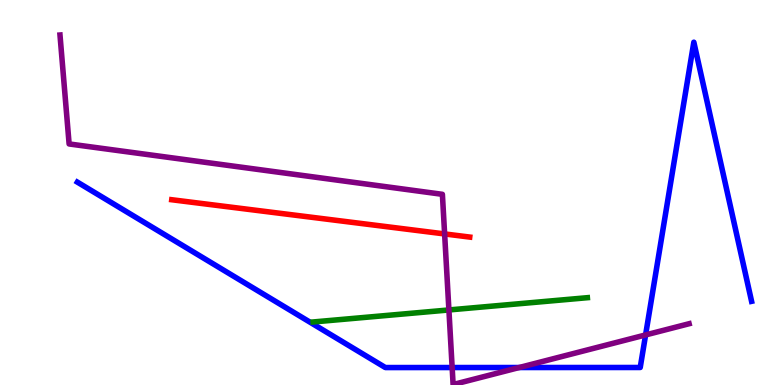[{'lines': ['blue', 'red'], 'intersections': []}, {'lines': ['green', 'red'], 'intersections': []}, {'lines': ['purple', 'red'], 'intersections': [{'x': 5.74, 'y': 3.92}]}, {'lines': ['blue', 'green'], 'intersections': []}, {'lines': ['blue', 'purple'], 'intersections': [{'x': 5.83, 'y': 0.454}, {'x': 6.7, 'y': 0.454}, {'x': 8.33, 'y': 1.3}]}, {'lines': ['green', 'purple'], 'intersections': [{'x': 5.79, 'y': 1.95}]}]